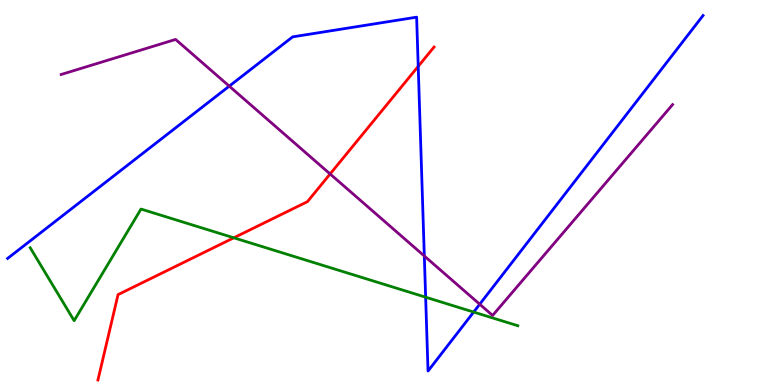[{'lines': ['blue', 'red'], 'intersections': [{'x': 5.4, 'y': 8.28}]}, {'lines': ['green', 'red'], 'intersections': [{'x': 3.02, 'y': 3.82}]}, {'lines': ['purple', 'red'], 'intersections': [{'x': 4.26, 'y': 5.48}]}, {'lines': ['blue', 'green'], 'intersections': [{'x': 5.49, 'y': 2.28}, {'x': 6.11, 'y': 1.89}]}, {'lines': ['blue', 'purple'], 'intersections': [{'x': 2.96, 'y': 7.76}, {'x': 5.48, 'y': 3.35}, {'x': 6.19, 'y': 2.1}]}, {'lines': ['green', 'purple'], 'intersections': []}]